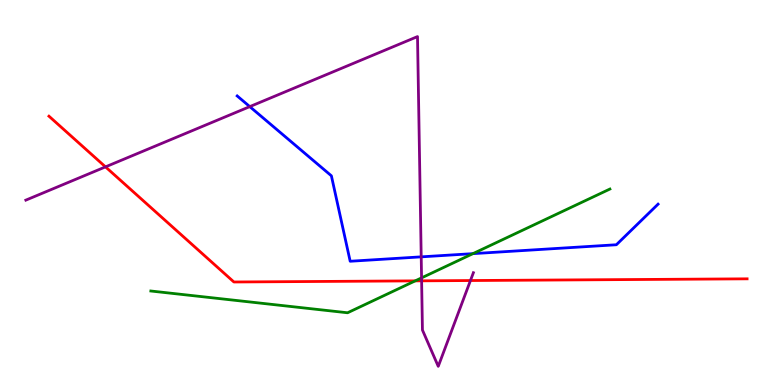[{'lines': ['blue', 'red'], 'intersections': []}, {'lines': ['green', 'red'], 'intersections': [{'x': 5.36, 'y': 2.7}]}, {'lines': ['purple', 'red'], 'intersections': [{'x': 1.36, 'y': 5.67}, {'x': 5.44, 'y': 2.71}, {'x': 6.07, 'y': 2.71}]}, {'lines': ['blue', 'green'], 'intersections': [{'x': 6.1, 'y': 3.41}]}, {'lines': ['blue', 'purple'], 'intersections': [{'x': 3.22, 'y': 7.23}, {'x': 5.43, 'y': 3.33}]}, {'lines': ['green', 'purple'], 'intersections': [{'x': 5.44, 'y': 2.78}]}]